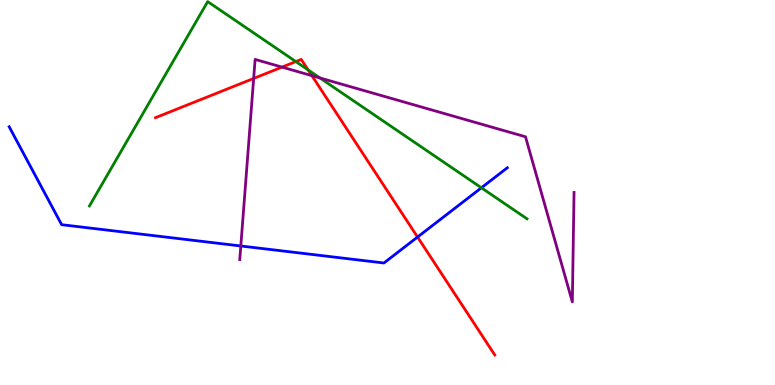[{'lines': ['blue', 'red'], 'intersections': [{'x': 5.39, 'y': 3.84}]}, {'lines': ['green', 'red'], 'intersections': [{'x': 3.82, 'y': 8.4}, {'x': 3.98, 'y': 8.18}]}, {'lines': ['purple', 'red'], 'intersections': [{'x': 3.27, 'y': 7.96}, {'x': 3.64, 'y': 8.26}, {'x': 4.02, 'y': 8.03}]}, {'lines': ['blue', 'green'], 'intersections': [{'x': 6.21, 'y': 5.12}]}, {'lines': ['blue', 'purple'], 'intersections': [{'x': 3.11, 'y': 3.61}]}, {'lines': ['green', 'purple'], 'intersections': [{'x': 4.13, 'y': 7.98}]}]